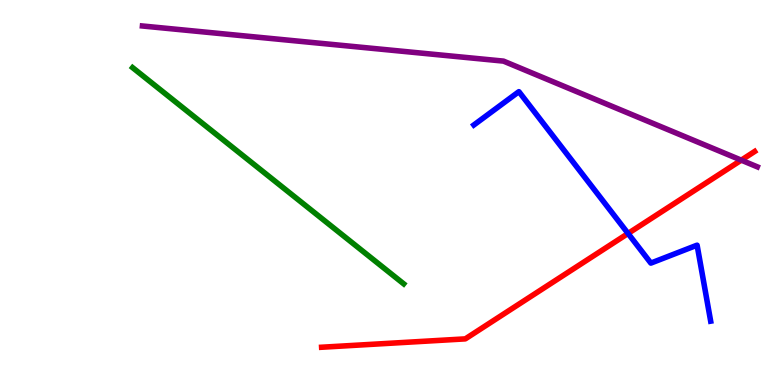[{'lines': ['blue', 'red'], 'intersections': [{'x': 8.1, 'y': 3.94}]}, {'lines': ['green', 'red'], 'intersections': []}, {'lines': ['purple', 'red'], 'intersections': [{'x': 9.56, 'y': 5.84}]}, {'lines': ['blue', 'green'], 'intersections': []}, {'lines': ['blue', 'purple'], 'intersections': []}, {'lines': ['green', 'purple'], 'intersections': []}]